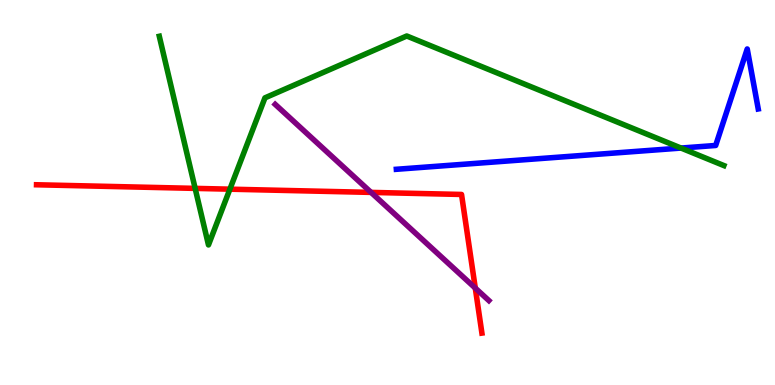[{'lines': ['blue', 'red'], 'intersections': []}, {'lines': ['green', 'red'], 'intersections': [{'x': 2.52, 'y': 5.11}, {'x': 2.97, 'y': 5.09}]}, {'lines': ['purple', 'red'], 'intersections': [{'x': 4.79, 'y': 5.0}, {'x': 6.13, 'y': 2.52}]}, {'lines': ['blue', 'green'], 'intersections': [{'x': 8.79, 'y': 6.15}]}, {'lines': ['blue', 'purple'], 'intersections': []}, {'lines': ['green', 'purple'], 'intersections': []}]